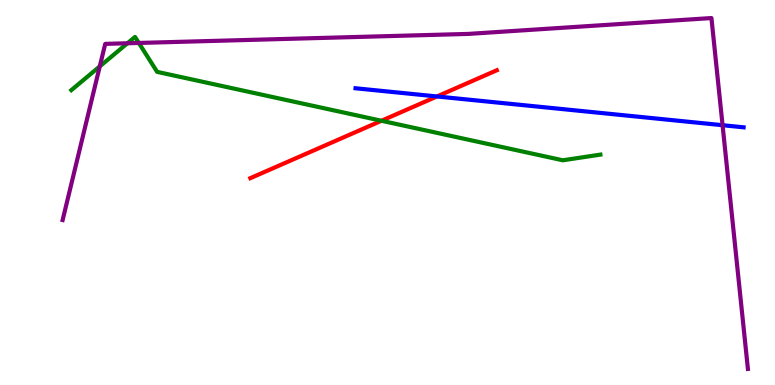[{'lines': ['blue', 'red'], 'intersections': [{'x': 5.64, 'y': 7.49}]}, {'lines': ['green', 'red'], 'intersections': [{'x': 4.92, 'y': 6.86}]}, {'lines': ['purple', 'red'], 'intersections': []}, {'lines': ['blue', 'green'], 'intersections': []}, {'lines': ['blue', 'purple'], 'intersections': [{'x': 9.32, 'y': 6.75}]}, {'lines': ['green', 'purple'], 'intersections': [{'x': 1.29, 'y': 8.28}, {'x': 1.64, 'y': 8.88}, {'x': 1.79, 'y': 8.88}]}]